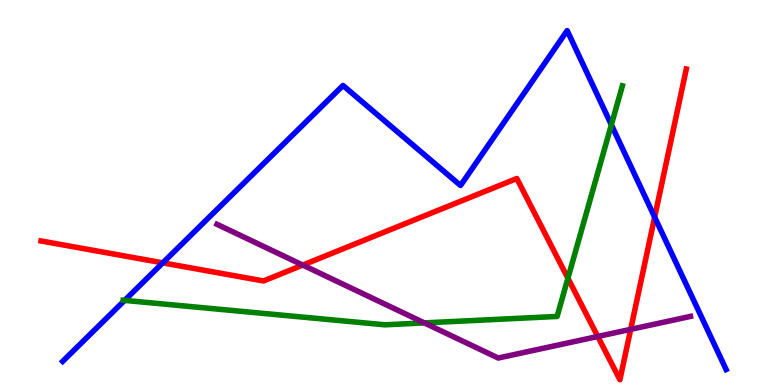[{'lines': ['blue', 'red'], 'intersections': [{'x': 2.1, 'y': 3.17}, {'x': 8.45, 'y': 4.36}]}, {'lines': ['green', 'red'], 'intersections': [{'x': 7.33, 'y': 2.77}]}, {'lines': ['purple', 'red'], 'intersections': [{'x': 3.91, 'y': 3.11}, {'x': 7.71, 'y': 1.26}, {'x': 8.14, 'y': 1.45}]}, {'lines': ['blue', 'green'], 'intersections': [{'x': 1.61, 'y': 2.2}, {'x': 7.89, 'y': 6.76}]}, {'lines': ['blue', 'purple'], 'intersections': []}, {'lines': ['green', 'purple'], 'intersections': [{'x': 5.48, 'y': 1.61}]}]